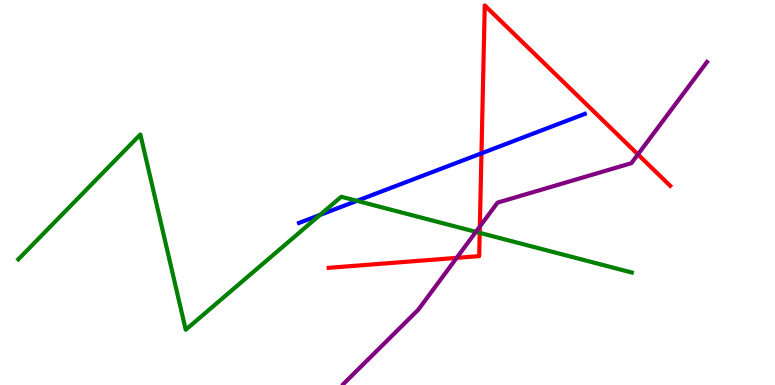[{'lines': ['blue', 'red'], 'intersections': [{'x': 6.21, 'y': 6.02}]}, {'lines': ['green', 'red'], 'intersections': [{'x': 6.19, 'y': 3.95}]}, {'lines': ['purple', 'red'], 'intersections': [{'x': 5.89, 'y': 3.3}, {'x': 6.19, 'y': 4.12}, {'x': 8.23, 'y': 5.99}]}, {'lines': ['blue', 'green'], 'intersections': [{'x': 4.13, 'y': 4.42}, {'x': 4.61, 'y': 4.78}]}, {'lines': ['blue', 'purple'], 'intersections': []}, {'lines': ['green', 'purple'], 'intersections': [{'x': 6.14, 'y': 3.98}]}]